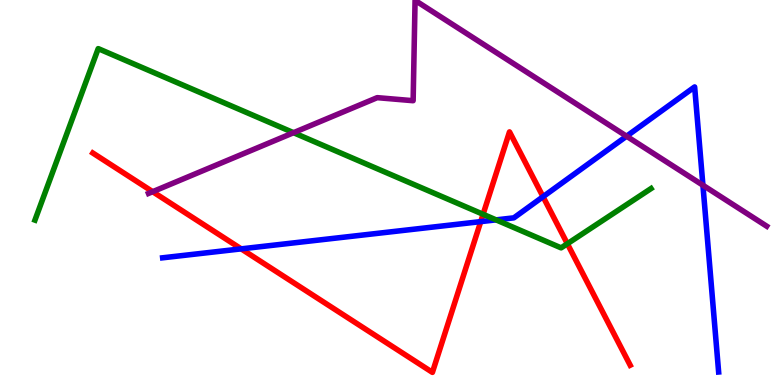[{'lines': ['blue', 'red'], 'intersections': [{'x': 3.11, 'y': 3.54}, {'x': 6.2, 'y': 4.24}, {'x': 7.01, 'y': 4.89}]}, {'lines': ['green', 'red'], 'intersections': [{'x': 6.23, 'y': 4.43}, {'x': 7.32, 'y': 3.67}]}, {'lines': ['purple', 'red'], 'intersections': [{'x': 1.97, 'y': 5.02}]}, {'lines': ['blue', 'green'], 'intersections': [{'x': 6.4, 'y': 4.29}]}, {'lines': ['blue', 'purple'], 'intersections': [{'x': 8.08, 'y': 6.46}, {'x': 9.07, 'y': 5.19}]}, {'lines': ['green', 'purple'], 'intersections': [{'x': 3.79, 'y': 6.55}]}]